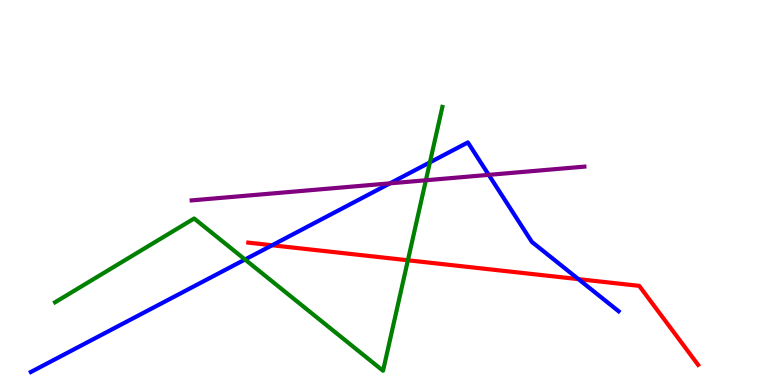[{'lines': ['blue', 'red'], 'intersections': [{'x': 3.51, 'y': 3.63}, {'x': 7.46, 'y': 2.75}]}, {'lines': ['green', 'red'], 'intersections': [{'x': 5.26, 'y': 3.24}]}, {'lines': ['purple', 'red'], 'intersections': []}, {'lines': ['blue', 'green'], 'intersections': [{'x': 3.16, 'y': 3.26}, {'x': 5.55, 'y': 5.78}]}, {'lines': ['blue', 'purple'], 'intersections': [{'x': 5.03, 'y': 5.24}, {'x': 6.31, 'y': 5.46}]}, {'lines': ['green', 'purple'], 'intersections': [{'x': 5.5, 'y': 5.32}]}]